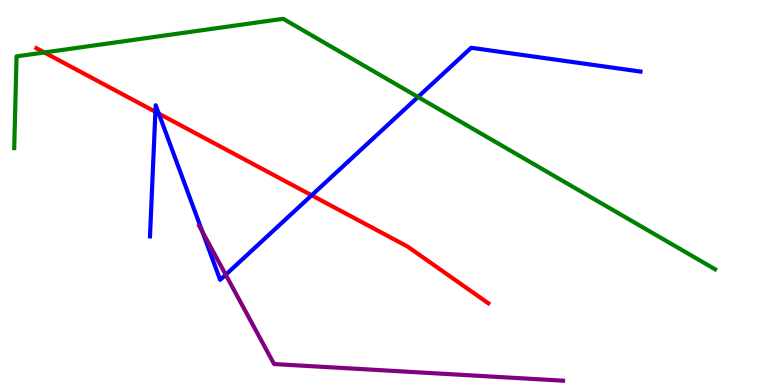[{'lines': ['blue', 'red'], 'intersections': [{'x': 2.01, 'y': 7.1}, {'x': 2.05, 'y': 7.05}, {'x': 4.02, 'y': 4.93}]}, {'lines': ['green', 'red'], 'intersections': [{'x': 0.572, 'y': 8.64}]}, {'lines': ['purple', 'red'], 'intersections': []}, {'lines': ['blue', 'green'], 'intersections': [{'x': 5.39, 'y': 7.48}]}, {'lines': ['blue', 'purple'], 'intersections': [{'x': 2.61, 'y': 3.99}, {'x': 2.91, 'y': 2.86}]}, {'lines': ['green', 'purple'], 'intersections': []}]